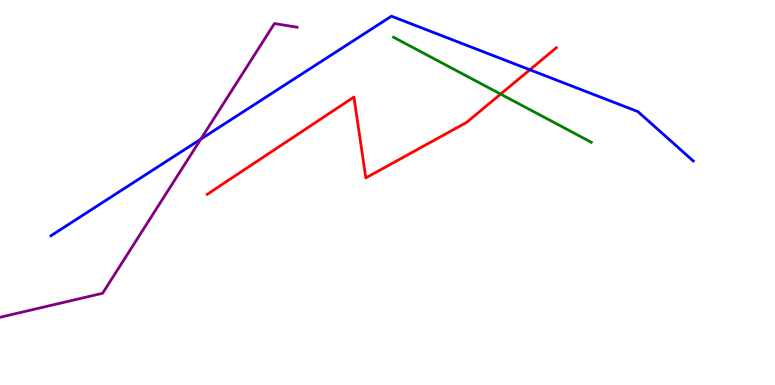[{'lines': ['blue', 'red'], 'intersections': [{'x': 6.84, 'y': 8.19}]}, {'lines': ['green', 'red'], 'intersections': [{'x': 6.46, 'y': 7.56}]}, {'lines': ['purple', 'red'], 'intersections': []}, {'lines': ['blue', 'green'], 'intersections': []}, {'lines': ['blue', 'purple'], 'intersections': [{'x': 2.59, 'y': 6.39}]}, {'lines': ['green', 'purple'], 'intersections': []}]